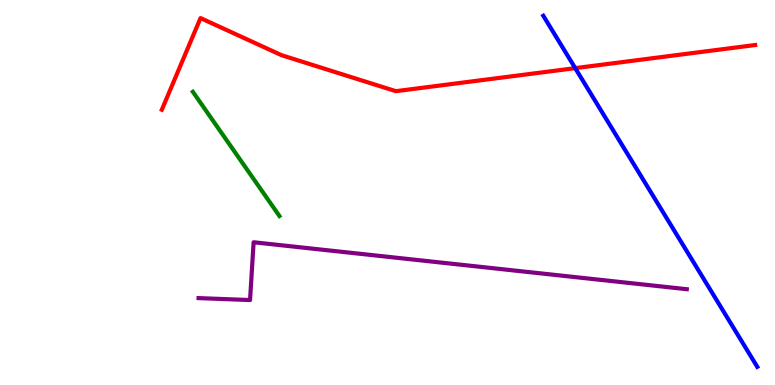[{'lines': ['blue', 'red'], 'intersections': [{'x': 7.42, 'y': 8.23}]}, {'lines': ['green', 'red'], 'intersections': []}, {'lines': ['purple', 'red'], 'intersections': []}, {'lines': ['blue', 'green'], 'intersections': []}, {'lines': ['blue', 'purple'], 'intersections': []}, {'lines': ['green', 'purple'], 'intersections': []}]